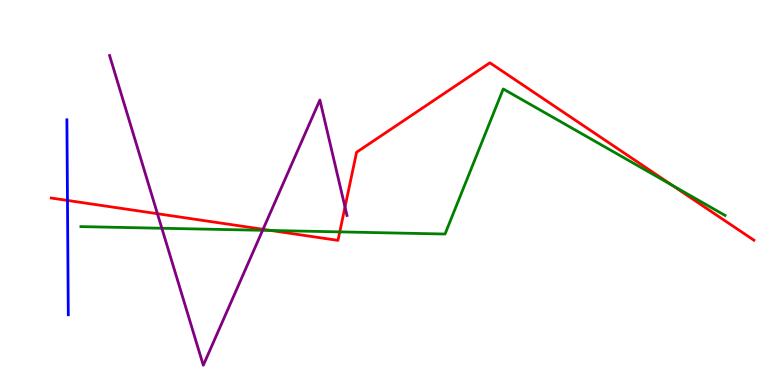[{'lines': ['blue', 'red'], 'intersections': [{'x': 0.871, 'y': 4.79}]}, {'lines': ['green', 'red'], 'intersections': [{'x': 3.5, 'y': 4.01}, {'x': 4.38, 'y': 3.98}, {'x': 8.67, 'y': 5.19}]}, {'lines': ['purple', 'red'], 'intersections': [{'x': 2.03, 'y': 4.45}, {'x': 3.39, 'y': 4.04}, {'x': 4.45, 'y': 4.62}]}, {'lines': ['blue', 'green'], 'intersections': []}, {'lines': ['blue', 'purple'], 'intersections': []}, {'lines': ['green', 'purple'], 'intersections': [{'x': 2.09, 'y': 4.07}, {'x': 3.39, 'y': 4.02}]}]